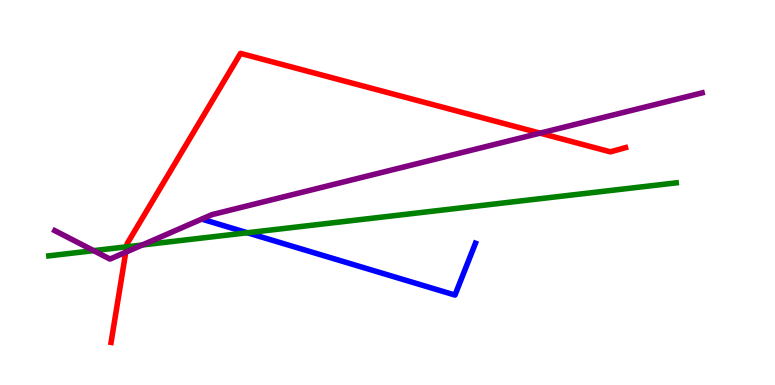[{'lines': ['blue', 'red'], 'intersections': []}, {'lines': ['green', 'red'], 'intersections': [{'x': 1.63, 'y': 3.59}]}, {'lines': ['purple', 'red'], 'intersections': [{'x': 1.62, 'y': 3.45}, {'x': 6.97, 'y': 6.54}]}, {'lines': ['blue', 'green'], 'intersections': [{'x': 3.19, 'y': 3.95}]}, {'lines': ['blue', 'purple'], 'intersections': []}, {'lines': ['green', 'purple'], 'intersections': [{'x': 1.21, 'y': 3.49}, {'x': 1.84, 'y': 3.64}]}]